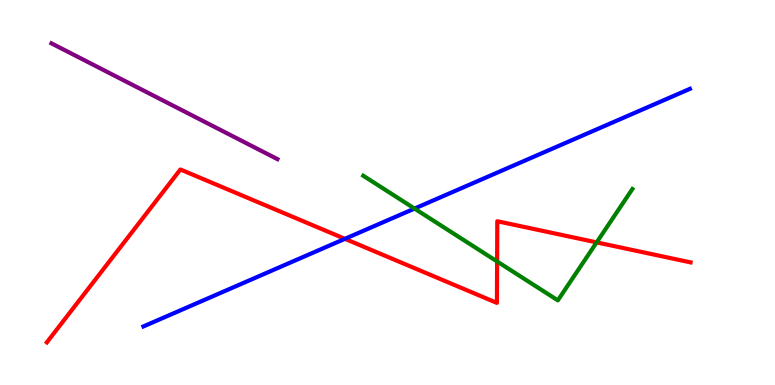[{'lines': ['blue', 'red'], 'intersections': [{'x': 4.45, 'y': 3.8}]}, {'lines': ['green', 'red'], 'intersections': [{'x': 6.41, 'y': 3.21}, {'x': 7.7, 'y': 3.7}]}, {'lines': ['purple', 'red'], 'intersections': []}, {'lines': ['blue', 'green'], 'intersections': [{'x': 5.35, 'y': 4.58}]}, {'lines': ['blue', 'purple'], 'intersections': []}, {'lines': ['green', 'purple'], 'intersections': []}]